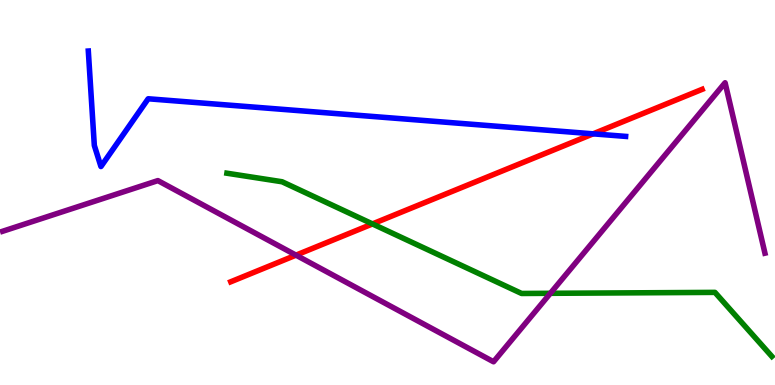[{'lines': ['blue', 'red'], 'intersections': [{'x': 7.65, 'y': 6.52}]}, {'lines': ['green', 'red'], 'intersections': [{'x': 4.81, 'y': 4.18}]}, {'lines': ['purple', 'red'], 'intersections': [{'x': 3.82, 'y': 3.37}]}, {'lines': ['blue', 'green'], 'intersections': []}, {'lines': ['blue', 'purple'], 'intersections': []}, {'lines': ['green', 'purple'], 'intersections': [{'x': 7.1, 'y': 2.38}]}]